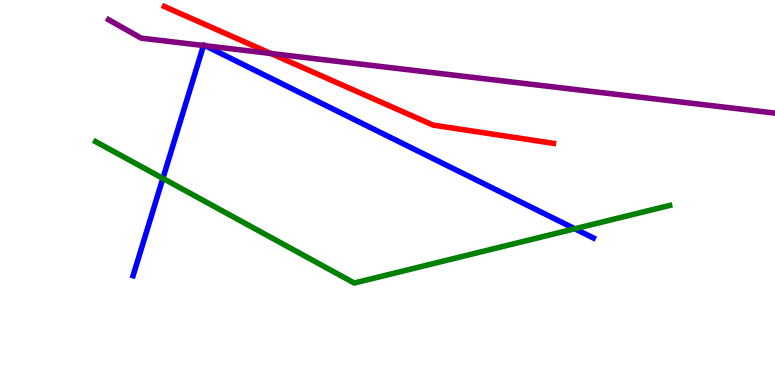[{'lines': ['blue', 'red'], 'intersections': []}, {'lines': ['green', 'red'], 'intersections': []}, {'lines': ['purple', 'red'], 'intersections': [{'x': 3.49, 'y': 8.61}]}, {'lines': ['blue', 'green'], 'intersections': [{'x': 2.1, 'y': 5.37}, {'x': 7.42, 'y': 4.06}]}, {'lines': ['blue', 'purple'], 'intersections': [{'x': 2.63, 'y': 8.82}, {'x': 2.65, 'y': 8.81}]}, {'lines': ['green', 'purple'], 'intersections': []}]